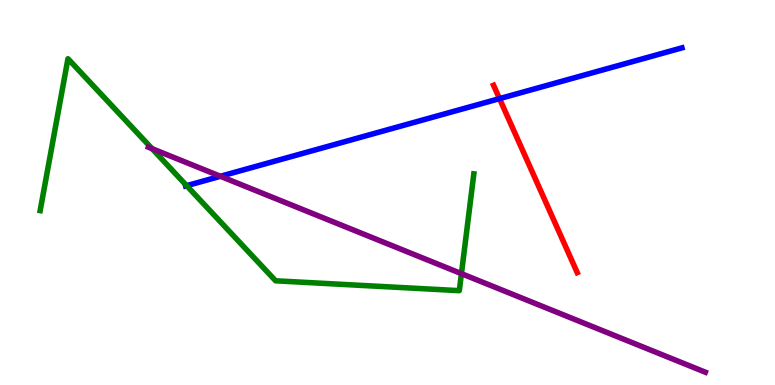[{'lines': ['blue', 'red'], 'intersections': [{'x': 6.45, 'y': 7.44}]}, {'lines': ['green', 'red'], 'intersections': []}, {'lines': ['purple', 'red'], 'intersections': []}, {'lines': ['blue', 'green'], 'intersections': [{'x': 2.41, 'y': 5.18}]}, {'lines': ['blue', 'purple'], 'intersections': [{'x': 2.84, 'y': 5.42}]}, {'lines': ['green', 'purple'], 'intersections': [{'x': 1.96, 'y': 6.14}, {'x': 5.95, 'y': 2.89}]}]